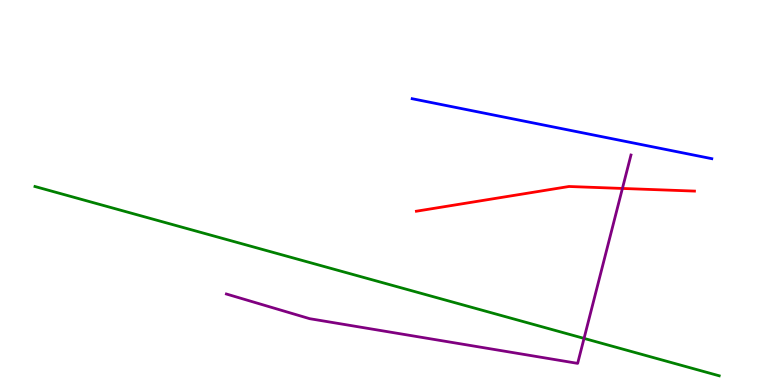[{'lines': ['blue', 'red'], 'intersections': []}, {'lines': ['green', 'red'], 'intersections': []}, {'lines': ['purple', 'red'], 'intersections': [{'x': 8.03, 'y': 5.11}]}, {'lines': ['blue', 'green'], 'intersections': []}, {'lines': ['blue', 'purple'], 'intersections': []}, {'lines': ['green', 'purple'], 'intersections': [{'x': 7.54, 'y': 1.21}]}]